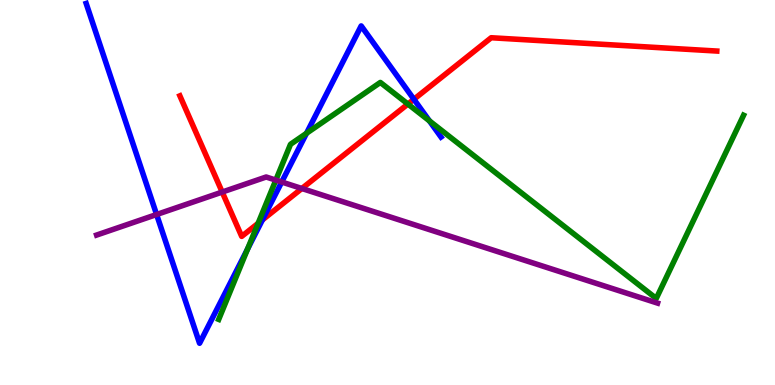[{'lines': ['blue', 'red'], 'intersections': [{'x': 3.39, 'y': 4.29}, {'x': 5.34, 'y': 7.42}]}, {'lines': ['green', 'red'], 'intersections': [{'x': 3.33, 'y': 4.2}, {'x': 5.26, 'y': 7.3}]}, {'lines': ['purple', 'red'], 'intersections': [{'x': 2.87, 'y': 5.01}, {'x': 3.89, 'y': 5.1}]}, {'lines': ['blue', 'green'], 'intersections': [{'x': 3.19, 'y': 3.53}, {'x': 3.96, 'y': 6.54}, {'x': 5.54, 'y': 6.86}]}, {'lines': ['blue', 'purple'], 'intersections': [{'x': 2.02, 'y': 4.43}, {'x': 3.63, 'y': 5.27}]}, {'lines': ['green', 'purple'], 'intersections': [{'x': 3.56, 'y': 5.32}]}]